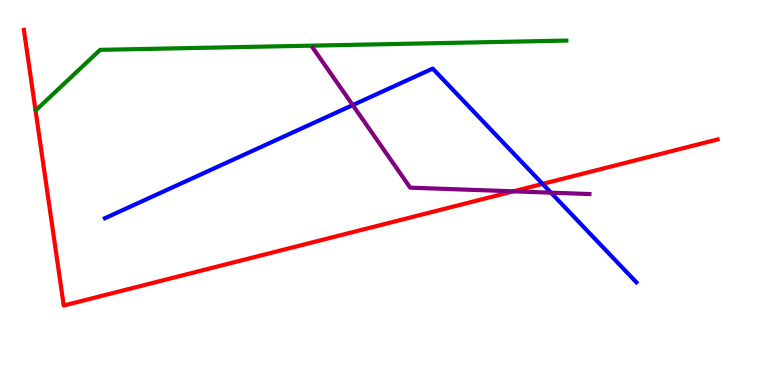[{'lines': ['blue', 'red'], 'intersections': [{'x': 7.0, 'y': 5.22}]}, {'lines': ['green', 'red'], 'intersections': []}, {'lines': ['purple', 'red'], 'intersections': [{'x': 6.62, 'y': 5.03}]}, {'lines': ['blue', 'green'], 'intersections': []}, {'lines': ['blue', 'purple'], 'intersections': [{'x': 4.55, 'y': 7.27}, {'x': 7.11, 'y': 5.0}]}, {'lines': ['green', 'purple'], 'intersections': []}]